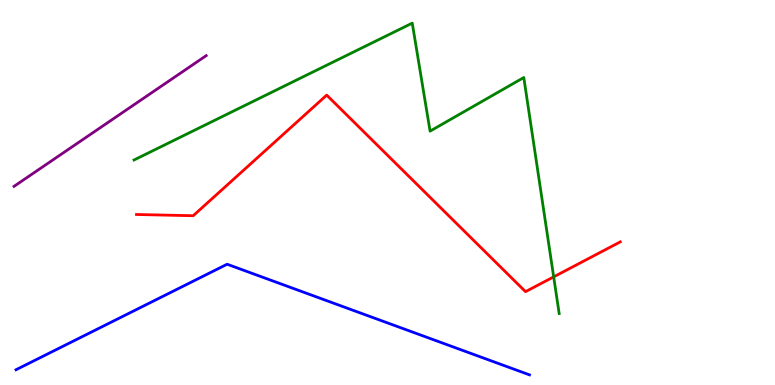[{'lines': ['blue', 'red'], 'intersections': []}, {'lines': ['green', 'red'], 'intersections': [{'x': 7.14, 'y': 2.81}]}, {'lines': ['purple', 'red'], 'intersections': []}, {'lines': ['blue', 'green'], 'intersections': []}, {'lines': ['blue', 'purple'], 'intersections': []}, {'lines': ['green', 'purple'], 'intersections': []}]